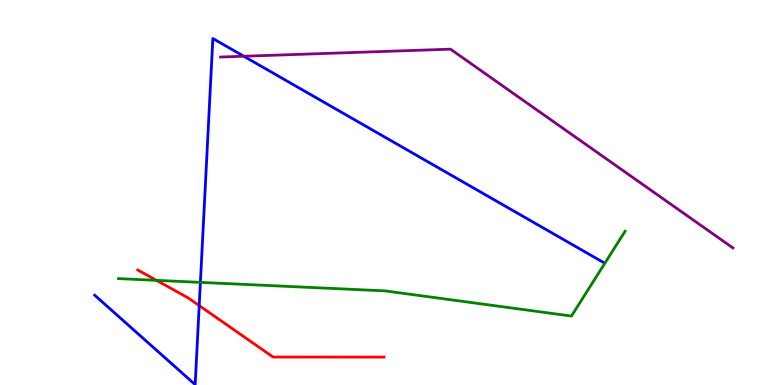[{'lines': ['blue', 'red'], 'intersections': [{'x': 2.57, 'y': 2.06}]}, {'lines': ['green', 'red'], 'intersections': [{'x': 2.02, 'y': 2.72}]}, {'lines': ['purple', 'red'], 'intersections': []}, {'lines': ['blue', 'green'], 'intersections': [{'x': 2.59, 'y': 2.67}]}, {'lines': ['blue', 'purple'], 'intersections': [{'x': 3.15, 'y': 8.54}]}, {'lines': ['green', 'purple'], 'intersections': []}]